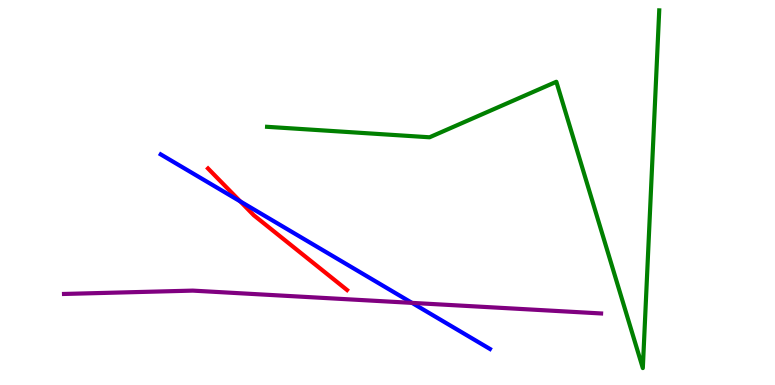[{'lines': ['blue', 'red'], 'intersections': [{'x': 3.1, 'y': 4.77}]}, {'lines': ['green', 'red'], 'intersections': []}, {'lines': ['purple', 'red'], 'intersections': []}, {'lines': ['blue', 'green'], 'intersections': []}, {'lines': ['blue', 'purple'], 'intersections': [{'x': 5.32, 'y': 2.13}]}, {'lines': ['green', 'purple'], 'intersections': []}]